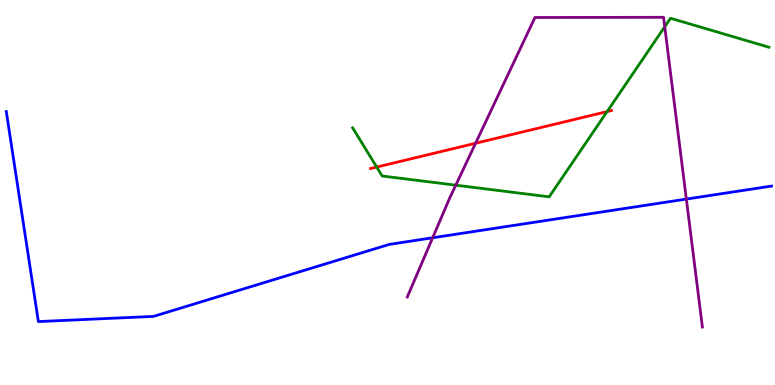[{'lines': ['blue', 'red'], 'intersections': []}, {'lines': ['green', 'red'], 'intersections': [{'x': 4.86, 'y': 5.66}, {'x': 7.83, 'y': 7.1}]}, {'lines': ['purple', 'red'], 'intersections': [{'x': 6.14, 'y': 6.28}]}, {'lines': ['blue', 'green'], 'intersections': []}, {'lines': ['blue', 'purple'], 'intersections': [{'x': 5.58, 'y': 3.82}, {'x': 8.86, 'y': 4.83}]}, {'lines': ['green', 'purple'], 'intersections': [{'x': 5.88, 'y': 5.19}, {'x': 8.58, 'y': 9.3}]}]